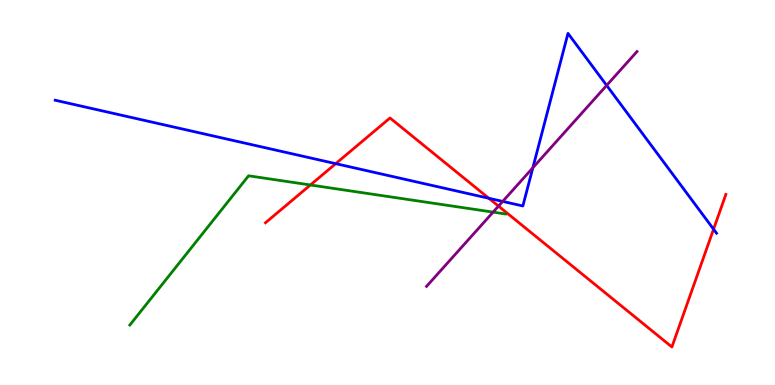[{'lines': ['blue', 'red'], 'intersections': [{'x': 4.33, 'y': 5.75}, {'x': 6.31, 'y': 4.85}, {'x': 9.21, 'y': 4.05}]}, {'lines': ['green', 'red'], 'intersections': [{'x': 4.01, 'y': 5.2}]}, {'lines': ['purple', 'red'], 'intersections': [{'x': 6.43, 'y': 4.65}]}, {'lines': ['blue', 'green'], 'intersections': []}, {'lines': ['blue', 'purple'], 'intersections': [{'x': 6.49, 'y': 4.77}, {'x': 6.88, 'y': 5.64}, {'x': 7.83, 'y': 7.78}]}, {'lines': ['green', 'purple'], 'intersections': [{'x': 6.36, 'y': 4.49}]}]